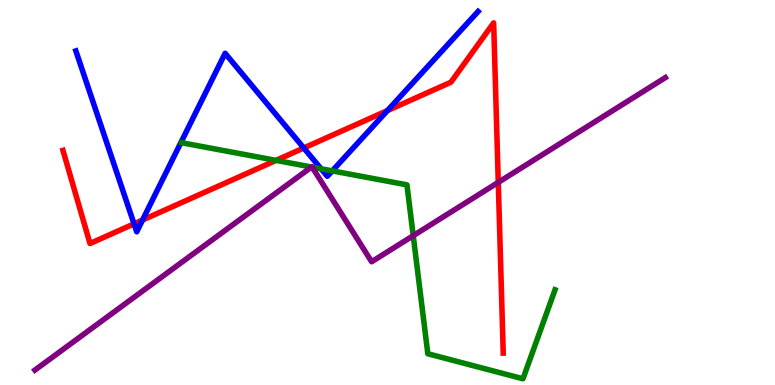[{'lines': ['blue', 'red'], 'intersections': [{'x': 1.73, 'y': 4.19}, {'x': 1.84, 'y': 4.28}, {'x': 3.92, 'y': 6.16}, {'x': 5.0, 'y': 7.13}]}, {'lines': ['green', 'red'], 'intersections': [{'x': 3.56, 'y': 5.83}]}, {'lines': ['purple', 'red'], 'intersections': [{'x': 6.43, 'y': 5.26}]}, {'lines': ['blue', 'green'], 'intersections': [{'x': 4.14, 'y': 5.62}, {'x': 4.29, 'y': 5.56}]}, {'lines': ['blue', 'purple'], 'intersections': []}, {'lines': ['green', 'purple'], 'intersections': [{'x': 4.02, 'y': 5.66}, {'x': 4.03, 'y': 5.66}, {'x': 5.33, 'y': 3.88}]}]